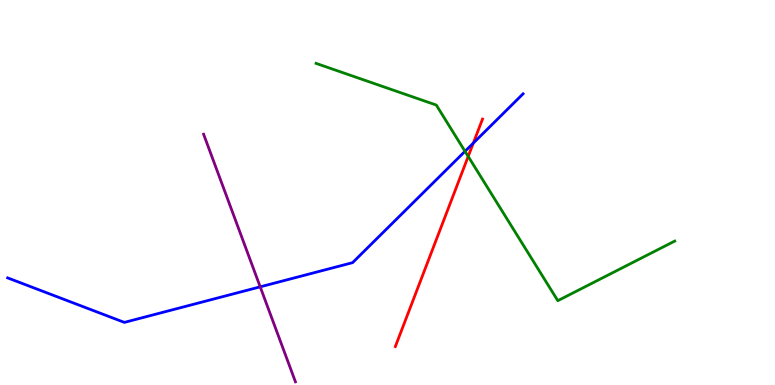[{'lines': ['blue', 'red'], 'intersections': [{'x': 6.11, 'y': 6.28}]}, {'lines': ['green', 'red'], 'intersections': [{'x': 6.04, 'y': 5.94}]}, {'lines': ['purple', 'red'], 'intersections': []}, {'lines': ['blue', 'green'], 'intersections': [{'x': 6.0, 'y': 6.07}]}, {'lines': ['blue', 'purple'], 'intersections': [{'x': 3.36, 'y': 2.55}]}, {'lines': ['green', 'purple'], 'intersections': []}]